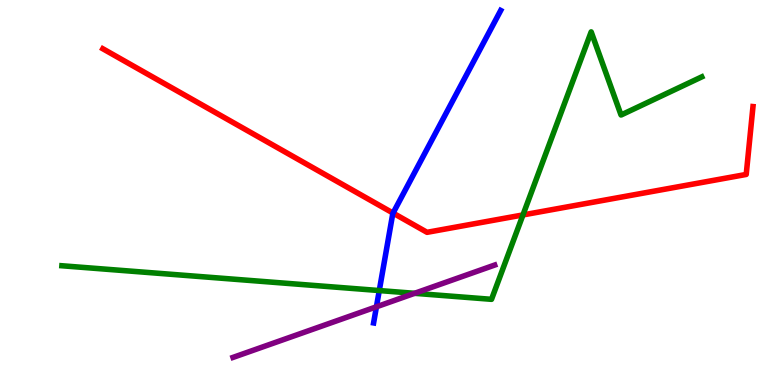[{'lines': ['blue', 'red'], 'intersections': [{'x': 5.07, 'y': 4.47}]}, {'lines': ['green', 'red'], 'intersections': [{'x': 6.75, 'y': 4.42}]}, {'lines': ['purple', 'red'], 'intersections': []}, {'lines': ['blue', 'green'], 'intersections': [{'x': 4.89, 'y': 2.45}]}, {'lines': ['blue', 'purple'], 'intersections': [{'x': 4.86, 'y': 2.03}]}, {'lines': ['green', 'purple'], 'intersections': [{'x': 5.35, 'y': 2.38}]}]